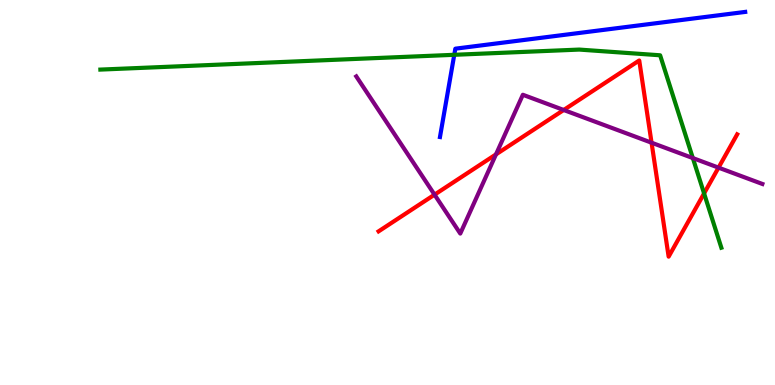[{'lines': ['blue', 'red'], 'intersections': []}, {'lines': ['green', 'red'], 'intersections': [{'x': 9.08, 'y': 4.98}]}, {'lines': ['purple', 'red'], 'intersections': [{'x': 5.61, 'y': 4.94}, {'x': 6.4, 'y': 5.99}, {'x': 7.27, 'y': 7.14}, {'x': 8.41, 'y': 6.29}, {'x': 9.27, 'y': 5.65}]}, {'lines': ['blue', 'green'], 'intersections': [{'x': 5.86, 'y': 8.58}]}, {'lines': ['blue', 'purple'], 'intersections': []}, {'lines': ['green', 'purple'], 'intersections': [{'x': 8.94, 'y': 5.89}]}]